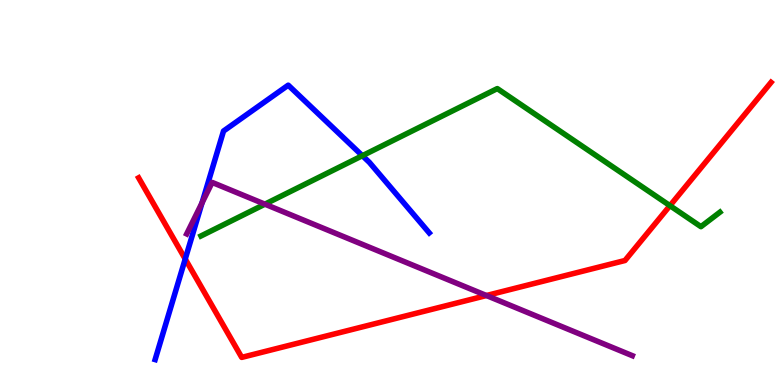[{'lines': ['blue', 'red'], 'intersections': [{'x': 2.39, 'y': 3.27}]}, {'lines': ['green', 'red'], 'intersections': [{'x': 8.64, 'y': 4.66}]}, {'lines': ['purple', 'red'], 'intersections': [{'x': 6.28, 'y': 2.32}]}, {'lines': ['blue', 'green'], 'intersections': [{'x': 4.68, 'y': 5.96}]}, {'lines': ['blue', 'purple'], 'intersections': [{'x': 2.61, 'y': 4.73}]}, {'lines': ['green', 'purple'], 'intersections': [{'x': 3.42, 'y': 4.7}]}]